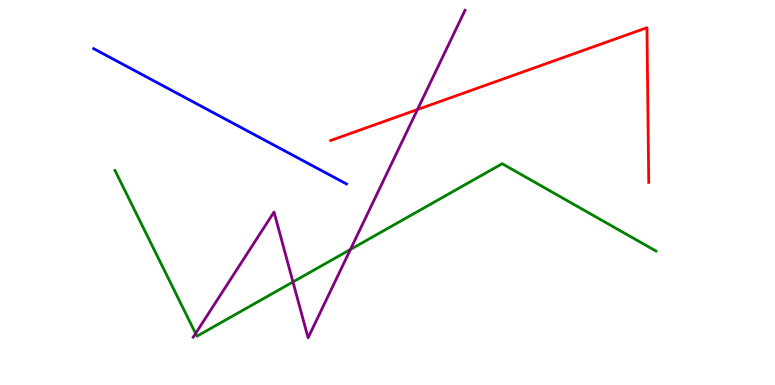[{'lines': ['blue', 'red'], 'intersections': []}, {'lines': ['green', 'red'], 'intersections': []}, {'lines': ['purple', 'red'], 'intersections': [{'x': 5.39, 'y': 7.15}]}, {'lines': ['blue', 'green'], 'intersections': []}, {'lines': ['blue', 'purple'], 'intersections': []}, {'lines': ['green', 'purple'], 'intersections': [{'x': 2.52, 'y': 1.34}, {'x': 3.78, 'y': 2.68}, {'x': 4.52, 'y': 3.52}]}]